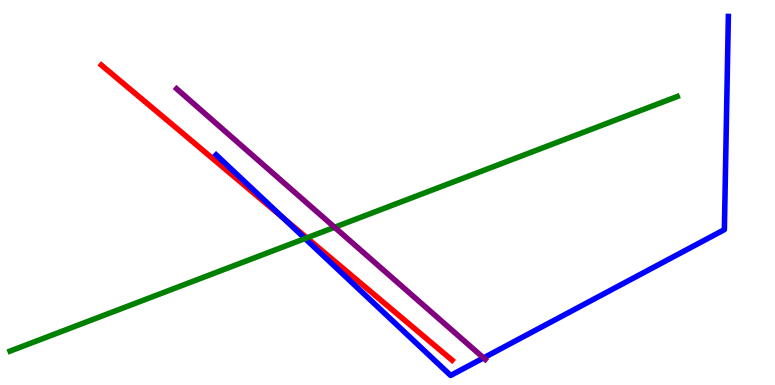[{'lines': ['blue', 'red'], 'intersections': [{'x': 3.65, 'y': 4.34}]}, {'lines': ['green', 'red'], 'intersections': [{'x': 3.96, 'y': 3.82}]}, {'lines': ['purple', 'red'], 'intersections': []}, {'lines': ['blue', 'green'], 'intersections': [{'x': 3.94, 'y': 3.8}]}, {'lines': ['blue', 'purple'], 'intersections': [{'x': 6.24, 'y': 0.704}]}, {'lines': ['green', 'purple'], 'intersections': [{'x': 4.32, 'y': 4.1}]}]